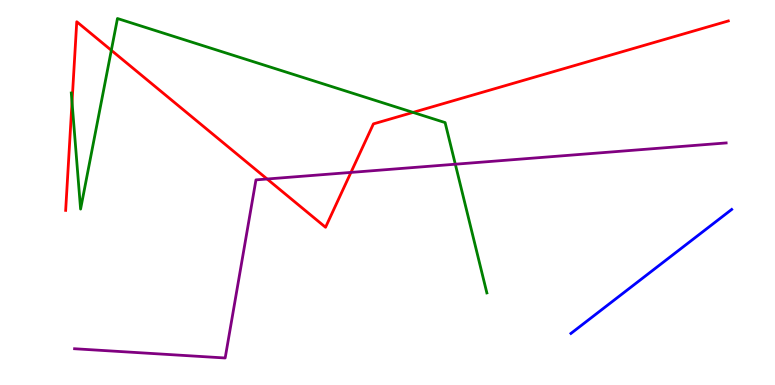[{'lines': ['blue', 'red'], 'intersections': []}, {'lines': ['green', 'red'], 'intersections': [{'x': 0.929, 'y': 7.35}, {'x': 1.44, 'y': 8.69}, {'x': 5.33, 'y': 7.08}]}, {'lines': ['purple', 'red'], 'intersections': [{'x': 3.45, 'y': 5.35}, {'x': 4.53, 'y': 5.52}]}, {'lines': ['blue', 'green'], 'intersections': []}, {'lines': ['blue', 'purple'], 'intersections': []}, {'lines': ['green', 'purple'], 'intersections': [{'x': 5.88, 'y': 5.73}]}]